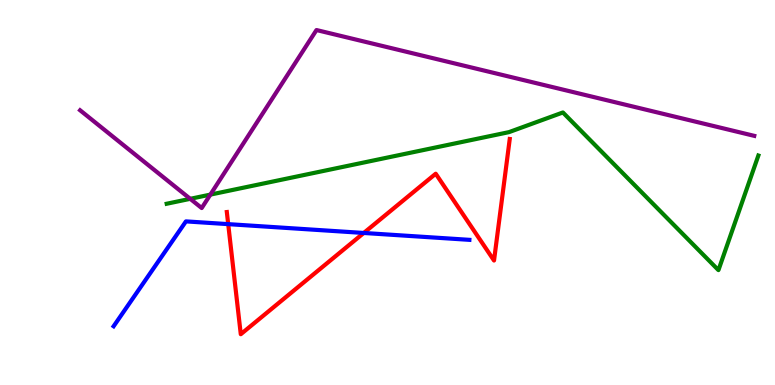[{'lines': ['blue', 'red'], 'intersections': [{'x': 2.94, 'y': 4.18}, {'x': 4.69, 'y': 3.95}]}, {'lines': ['green', 'red'], 'intersections': []}, {'lines': ['purple', 'red'], 'intersections': []}, {'lines': ['blue', 'green'], 'intersections': []}, {'lines': ['blue', 'purple'], 'intersections': []}, {'lines': ['green', 'purple'], 'intersections': [{'x': 2.45, 'y': 4.84}, {'x': 2.71, 'y': 4.95}]}]